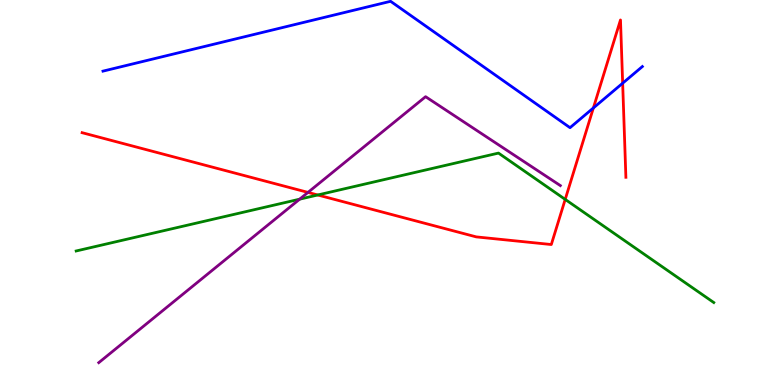[{'lines': ['blue', 'red'], 'intersections': [{'x': 7.66, 'y': 7.2}, {'x': 8.03, 'y': 7.84}]}, {'lines': ['green', 'red'], 'intersections': [{'x': 4.1, 'y': 4.94}, {'x': 7.29, 'y': 4.82}]}, {'lines': ['purple', 'red'], 'intersections': [{'x': 3.97, 'y': 5.0}]}, {'lines': ['blue', 'green'], 'intersections': []}, {'lines': ['blue', 'purple'], 'intersections': []}, {'lines': ['green', 'purple'], 'intersections': [{'x': 3.87, 'y': 4.83}]}]